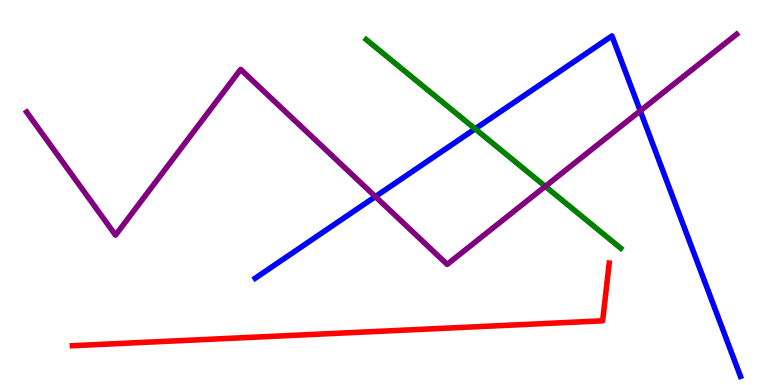[{'lines': ['blue', 'red'], 'intersections': []}, {'lines': ['green', 'red'], 'intersections': []}, {'lines': ['purple', 'red'], 'intersections': []}, {'lines': ['blue', 'green'], 'intersections': [{'x': 6.13, 'y': 6.65}]}, {'lines': ['blue', 'purple'], 'intersections': [{'x': 4.84, 'y': 4.89}, {'x': 8.26, 'y': 7.12}]}, {'lines': ['green', 'purple'], 'intersections': [{'x': 7.04, 'y': 5.16}]}]